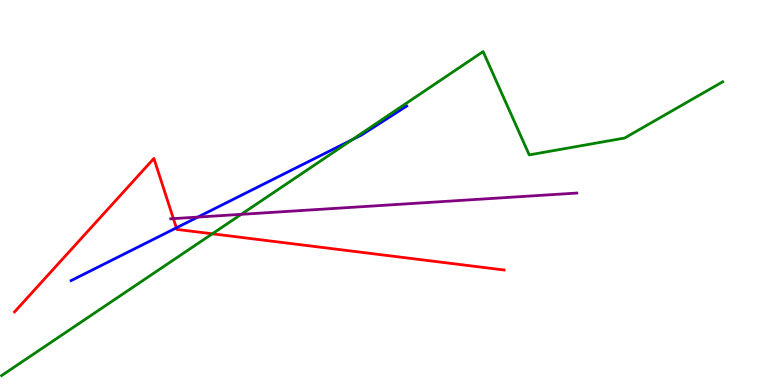[{'lines': ['blue', 'red'], 'intersections': [{'x': 2.28, 'y': 4.08}]}, {'lines': ['green', 'red'], 'intersections': [{'x': 2.74, 'y': 3.93}]}, {'lines': ['purple', 'red'], 'intersections': [{'x': 2.24, 'y': 4.32}]}, {'lines': ['blue', 'green'], 'intersections': [{'x': 4.54, 'y': 6.37}]}, {'lines': ['blue', 'purple'], 'intersections': [{'x': 2.55, 'y': 4.36}]}, {'lines': ['green', 'purple'], 'intersections': [{'x': 3.11, 'y': 4.43}]}]